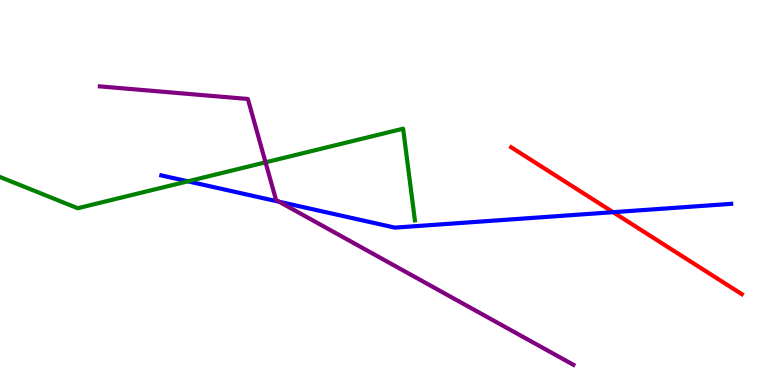[{'lines': ['blue', 'red'], 'intersections': [{'x': 7.91, 'y': 4.49}]}, {'lines': ['green', 'red'], 'intersections': []}, {'lines': ['purple', 'red'], 'intersections': []}, {'lines': ['blue', 'green'], 'intersections': [{'x': 2.42, 'y': 5.29}]}, {'lines': ['blue', 'purple'], 'intersections': [{'x': 3.6, 'y': 4.76}]}, {'lines': ['green', 'purple'], 'intersections': [{'x': 3.43, 'y': 5.78}]}]